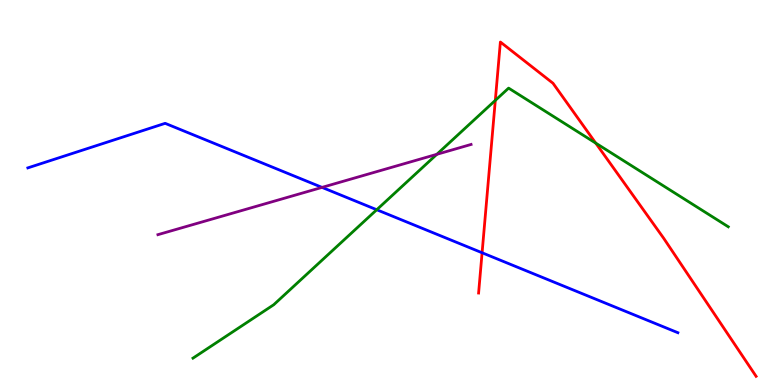[{'lines': ['blue', 'red'], 'intersections': [{'x': 6.22, 'y': 3.43}]}, {'lines': ['green', 'red'], 'intersections': [{'x': 6.39, 'y': 7.39}, {'x': 7.69, 'y': 6.28}]}, {'lines': ['purple', 'red'], 'intersections': []}, {'lines': ['blue', 'green'], 'intersections': [{'x': 4.86, 'y': 4.55}]}, {'lines': ['blue', 'purple'], 'intersections': [{'x': 4.16, 'y': 5.13}]}, {'lines': ['green', 'purple'], 'intersections': [{'x': 5.64, 'y': 5.99}]}]